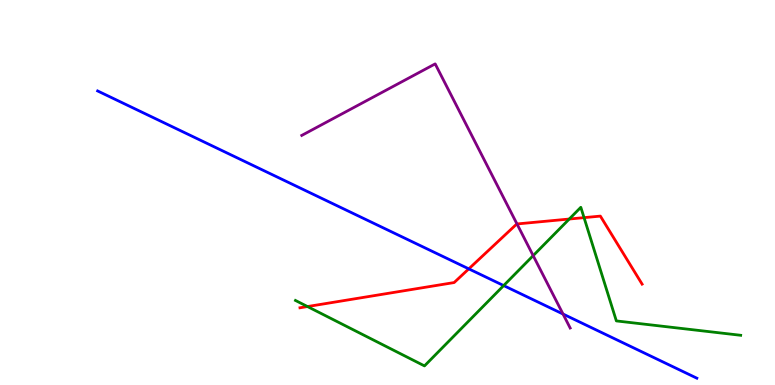[{'lines': ['blue', 'red'], 'intersections': [{'x': 6.05, 'y': 3.02}]}, {'lines': ['green', 'red'], 'intersections': [{'x': 3.97, 'y': 2.04}, {'x': 7.35, 'y': 4.31}, {'x': 7.54, 'y': 4.35}]}, {'lines': ['purple', 'red'], 'intersections': [{'x': 6.67, 'y': 4.18}]}, {'lines': ['blue', 'green'], 'intersections': [{'x': 6.5, 'y': 2.58}]}, {'lines': ['blue', 'purple'], 'intersections': [{'x': 7.26, 'y': 1.84}]}, {'lines': ['green', 'purple'], 'intersections': [{'x': 6.88, 'y': 3.36}]}]